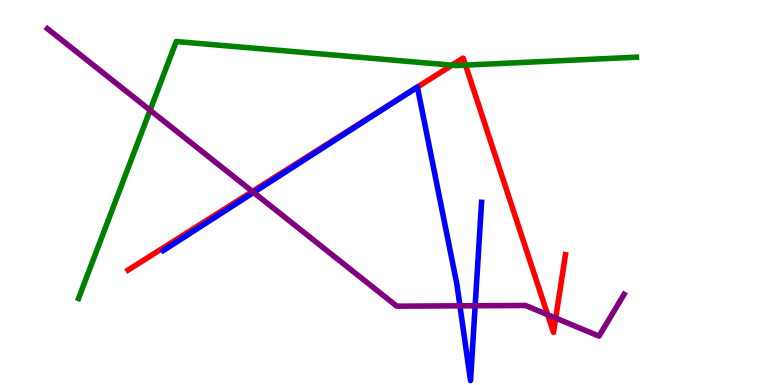[{'lines': ['blue', 'red'], 'intersections': [{'x': 5.32, 'y': 7.65}, {'x': 5.39, 'y': 7.74}]}, {'lines': ['green', 'red'], 'intersections': [{'x': 5.83, 'y': 8.31}, {'x': 6.01, 'y': 8.31}]}, {'lines': ['purple', 'red'], 'intersections': [{'x': 3.26, 'y': 5.03}, {'x': 7.07, 'y': 1.83}, {'x': 7.17, 'y': 1.74}]}, {'lines': ['blue', 'green'], 'intersections': []}, {'lines': ['blue', 'purple'], 'intersections': [{'x': 3.27, 'y': 5.0}, {'x': 5.93, 'y': 2.06}, {'x': 6.13, 'y': 2.06}]}, {'lines': ['green', 'purple'], 'intersections': [{'x': 1.94, 'y': 7.14}]}]